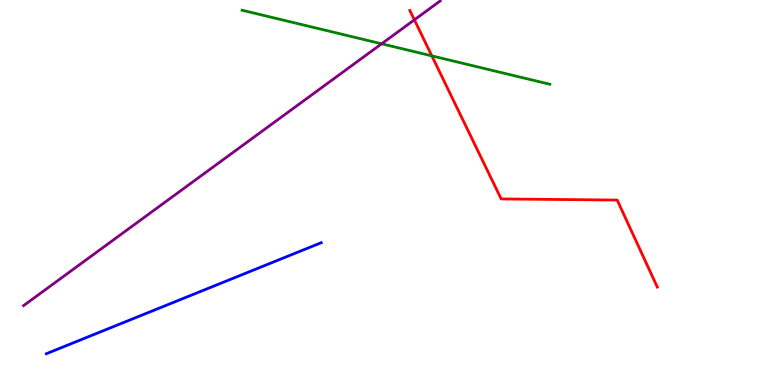[{'lines': ['blue', 'red'], 'intersections': []}, {'lines': ['green', 'red'], 'intersections': [{'x': 5.57, 'y': 8.55}]}, {'lines': ['purple', 'red'], 'intersections': [{'x': 5.35, 'y': 9.48}]}, {'lines': ['blue', 'green'], 'intersections': []}, {'lines': ['blue', 'purple'], 'intersections': []}, {'lines': ['green', 'purple'], 'intersections': [{'x': 4.92, 'y': 8.86}]}]